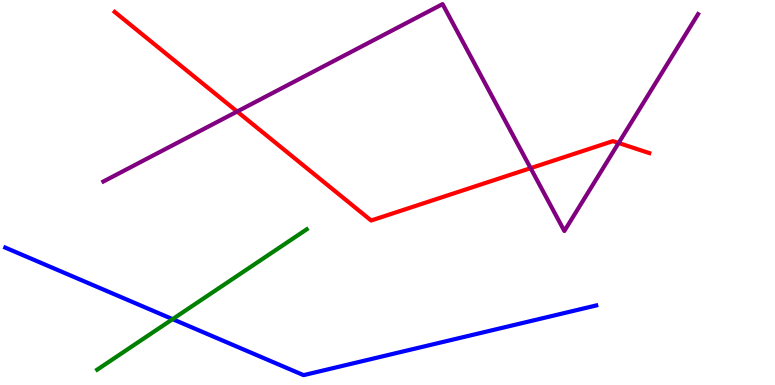[{'lines': ['blue', 'red'], 'intersections': []}, {'lines': ['green', 'red'], 'intersections': []}, {'lines': ['purple', 'red'], 'intersections': [{'x': 3.06, 'y': 7.1}, {'x': 6.85, 'y': 5.63}, {'x': 7.98, 'y': 6.29}]}, {'lines': ['blue', 'green'], 'intersections': [{'x': 2.23, 'y': 1.71}]}, {'lines': ['blue', 'purple'], 'intersections': []}, {'lines': ['green', 'purple'], 'intersections': []}]